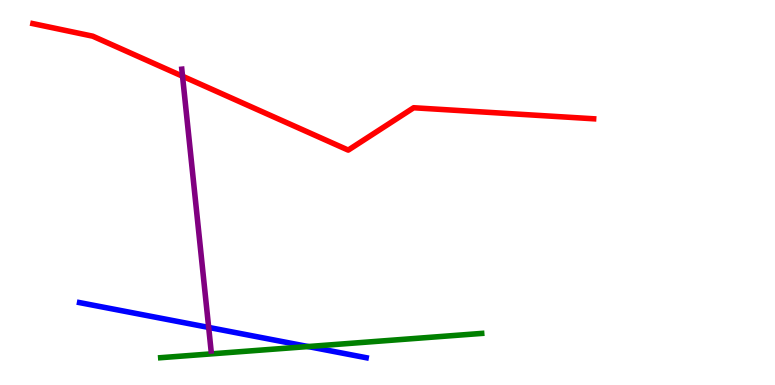[{'lines': ['blue', 'red'], 'intersections': []}, {'lines': ['green', 'red'], 'intersections': []}, {'lines': ['purple', 'red'], 'intersections': [{'x': 2.36, 'y': 8.02}]}, {'lines': ['blue', 'green'], 'intersections': [{'x': 3.98, 'y': 0.999}]}, {'lines': ['blue', 'purple'], 'intersections': [{'x': 2.69, 'y': 1.5}]}, {'lines': ['green', 'purple'], 'intersections': []}]